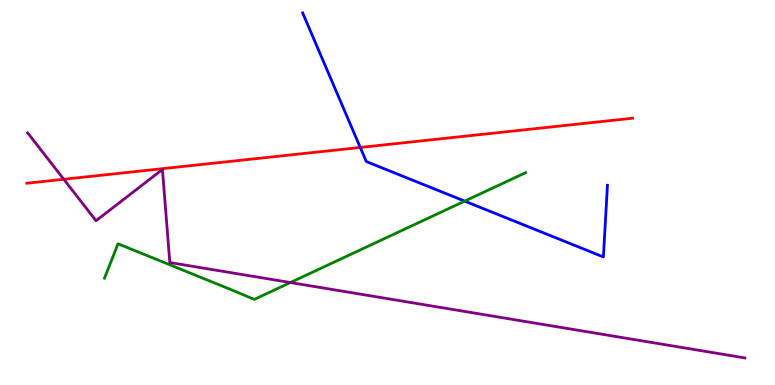[{'lines': ['blue', 'red'], 'intersections': [{'x': 4.65, 'y': 6.17}]}, {'lines': ['green', 'red'], 'intersections': []}, {'lines': ['purple', 'red'], 'intersections': [{'x': 0.823, 'y': 5.34}]}, {'lines': ['blue', 'green'], 'intersections': [{'x': 6.0, 'y': 4.78}]}, {'lines': ['blue', 'purple'], 'intersections': []}, {'lines': ['green', 'purple'], 'intersections': [{'x': 3.75, 'y': 2.66}]}]